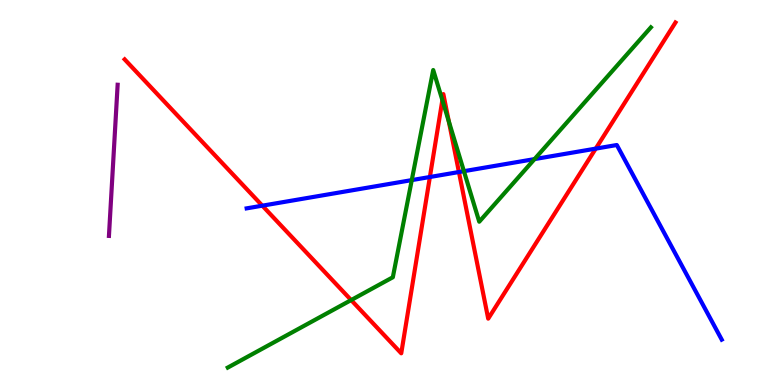[{'lines': ['blue', 'red'], 'intersections': [{'x': 3.38, 'y': 4.66}, {'x': 5.55, 'y': 5.4}, {'x': 5.92, 'y': 5.53}, {'x': 7.69, 'y': 6.14}]}, {'lines': ['green', 'red'], 'intersections': [{'x': 4.53, 'y': 2.21}, {'x': 5.71, 'y': 7.4}, {'x': 5.79, 'y': 6.85}]}, {'lines': ['purple', 'red'], 'intersections': []}, {'lines': ['blue', 'green'], 'intersections': [{'x': 5.31, 'y': 5.32}, {'x': 5.99, 'y': 5.55}, {'x': 6.9, 'y': 5.87}]}, {'lines': ['blue', 'purple'], 'intersections': []}, {'lines': ['green', 'purple'], 'intersections': []}]